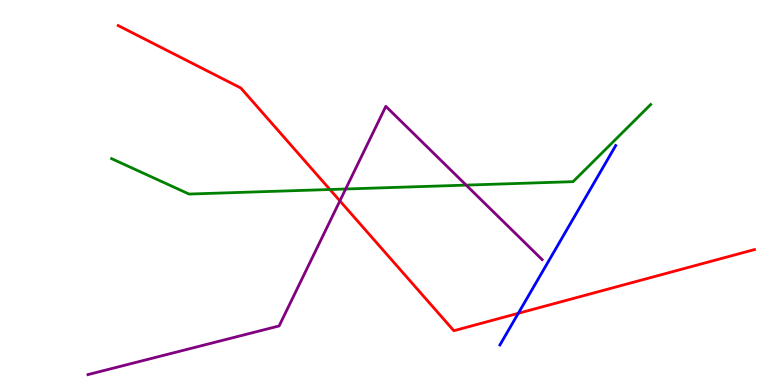[{'lines': ['blue', 'red'], 'intersections': [{'x': 6.69, 'y': 1.86}]}, {'lines': ['green', 'red'], 'intersections': [{'x': 4.26, 'y': 5.08}]}, {'lines': ['purple', 'red'], 'intersections': [{'x': 4.39, 'y': 4.78}]}, {'lines': ['blue', 'green'], 'intersections': []}, {'lines': ['blue', 'purple'], 'intersections': []}, {'lines': ['green', 'purple'], 'intersections': [{'x': 4.46, 'y': 5.09}, {'x': 6.01, 'y': 5.19}]}]